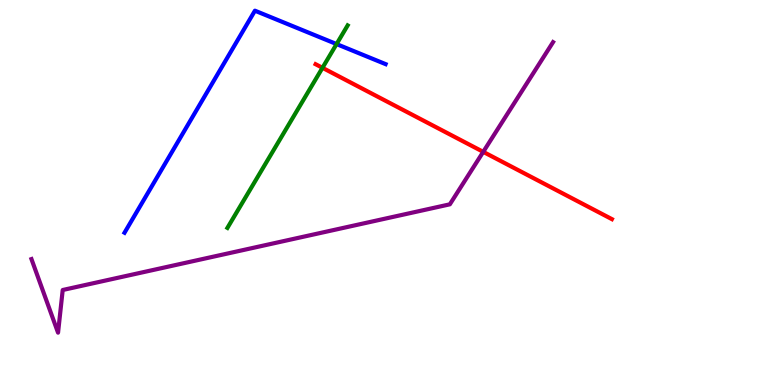[{'lines': ['blue', 'red'], 'intersections': []}, {'lines': ['green', 'red'], 'intersections': [{'x': 4.16, 'y': 8.24}]}, {'lines': ['purple', 'red'], 'intersections': [{'x': 6.24, 'y': 6.06}]}, {'lines': ['blue', 'green'], 'intersections': [{'x': 4.34, 'y': 8.86}]}, {'lines': ['blue', 'purple'], 'intersections': []}, {'lines': ['green', 'purple'], 'intersections': []}]